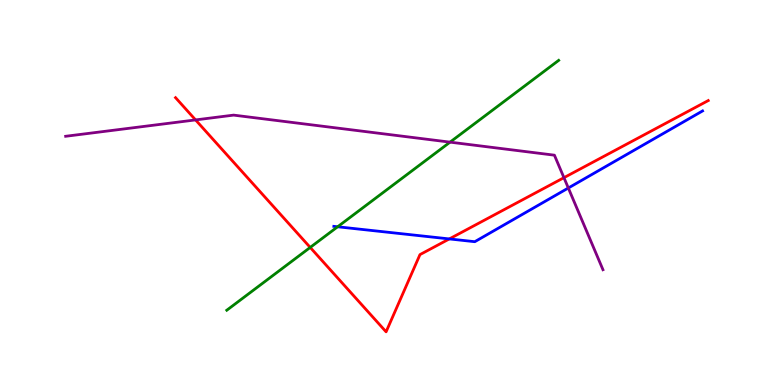[{'lines': ['blue', 'red'], 'intersections': [{'x': 5.8, 'y': 3.79}]}, {'lines': ['green', 'red'], 'intersections': [{'x': 4.0, 'y': 3.57}]}, {'lines': ['purple', 'red'], 'intersections': [{'x': 2.52, 'y': 6.89}, {'x': 7.28, 'y': 5.39}]}, {'lines': ['blue', 'green'], 'intersections': [{'x': 4.36, 'y': 4.11}]}, {'lines': ['blue', 'purple'], 'intersections': [{'x': 7.33, 'y': 5.12}]}, {'lines': ['green', 'purple'], 'intersections': [{'x': 5.81, 'y': 6.31}]}]